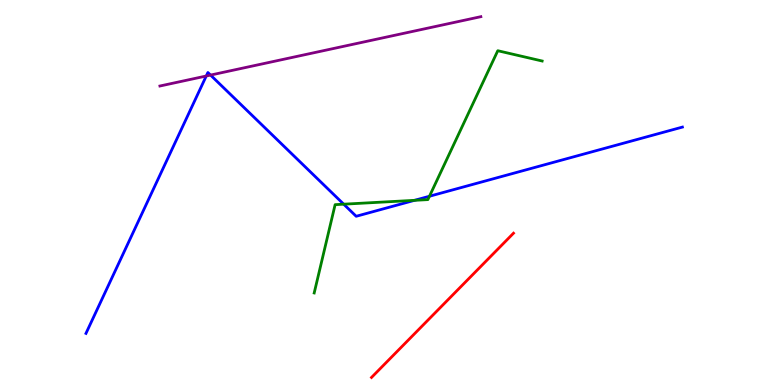[{'lines': ['blue', 'red'], 'intersections': []}, {'lines': ['green', 'red'], 'intersections': []}, {'lines': ['purple', 'red'], 'intersections': []}, {'lines': ['blue', 'green'], 'intersections': [{'x': 4.43, 'y': 4.7}, {'x': 5.35, 'y': 4.8}, {'x': 5.54, 'y': 4.9}]}, {'lines': ['blue', 'purple'], 'intersections': [{'x': 2.66, 'y': 8.03}, {'x': 2.72, 'y': 8.05}]}, {'lines': ['green', 'purple'], 'intersections': []}]